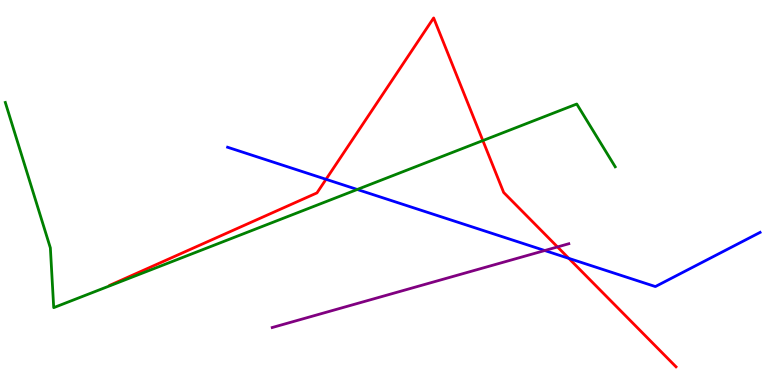[{'lines': ['blue', 'red'], 'intersections': [{'x': 4.21, 'y': 5.34}, {'x': 7.34, 'y': 3.29}]}, {'lines': ['green', 'red'], 'intersections': [{'x': 6.23, 'y': 6.35}]}, {'lines': ['purple', 'red'], 'intersections': [{'x': 7.19, 'y': 3.59}]}, {'lines': ['blue', 'green'], 'intersections': [{'x': 4.61, 'y': 5.08}]}, {'lines': ['blue', 'purple'], 'intersections': [{'x': 7.03, 'y': 3.49}]}, {'lines': ['green', 'purple'], 'intersections': []}]